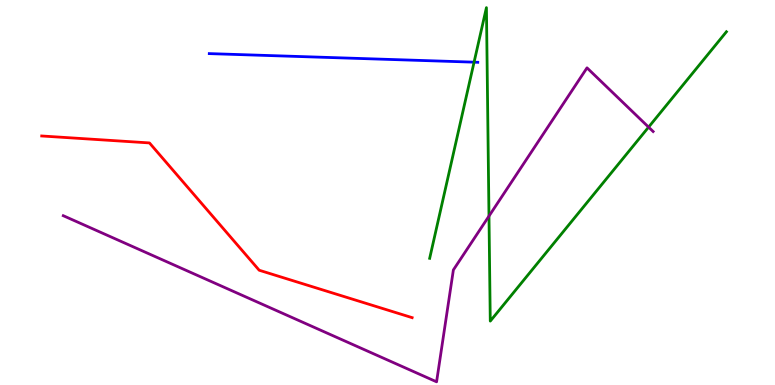[{'lines': ['blue', 'red'], 'intersections': []}, {'lines': ['green', 'red'], 'intersections': []}, {'lines': ['purple', 'red'], 'intersections': []}, {'lines': ['blue', 'green'], 'intersections': [{'x': 6.12, 'y': 8.39}]}, {'lines': ['blue', 'purple'], 'intersections': []}, {'lines': ['green', 'purple'], 'intersections': [{'x': 6.31, 'y': 4.39}, {'x': 8.37, 'y': 6.7}]}]